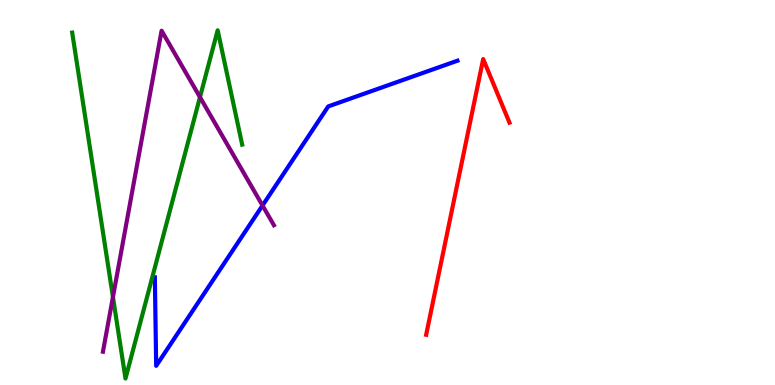[{'lines': ['blue', 'red'], 'intersections': []}, {'lines': ['green', 'red'], 'intersections': []}, {'lines': ['purple', 'red'], 'intersections': []}, {'lines': ['blue', 'green'], 'intersections': []}, {'lines': ['blue', 'purple'], 'intersections': [{'x': 3.39, 'y': 4.66}]}, {'lines': ['green', 'purple'], 'intersections': [{'x': 1.46, 'y': 2.28}, {'x': 2.58, 'y': 7.48}]}]